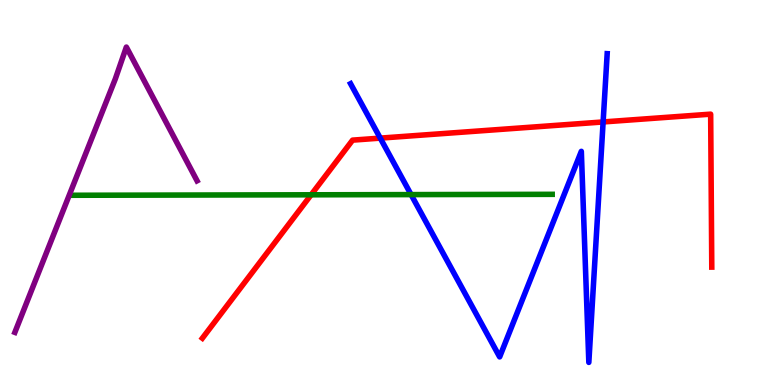[{'lines': ['blue', 'red'], 'intersections': [{'x': 4.91, 'y': 6.41}, {'x': 7.78, 'y': 6.83}]}, {'lines': ['green', 'red'], 'intersections': [{'x': 4.01, 'y': 4.94}]}, {'lines': ['purple', 'red'], 'intersections': []}, {'lines': ['blue', 'green'], 'intersections': [{'x': 5.3, 'y': 4.95}]}, {'lines': ['blue', 'purple'], 'intersections': []}, {'lines': ['green', 'purple'], 'intersections': []}]